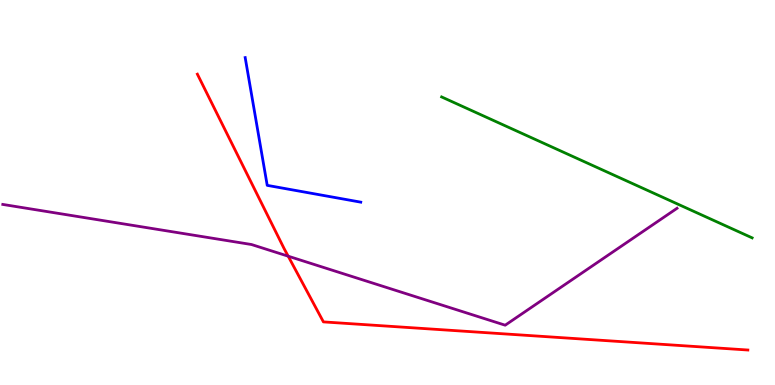[{'lines': ['blue', 'red'], 'intersections': []}, {'lines': ['green', 'red'], 'intersections': []}, {'lines': ['purple', 'red'], 'intersections': [{'x': 3.72, 'y': 3.35}]}, {'lines': ['blue', 'green'], 'intersections': []}, {'lines': ['blue', 'purple'], 'intersections': []}, {'lines': ['green', 'purple'], 'intersections': []}]